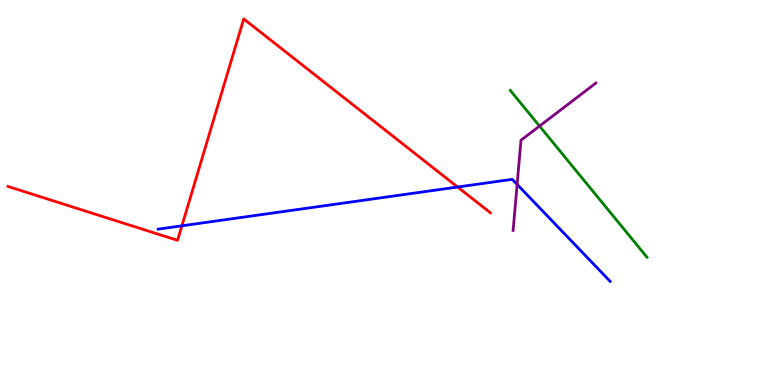[{'lines': ['blue', 'red'], 'intersections': [{'x': 2.35, 'y': 4.14}, {'x': 5.9, 'y': 5.14}]}, {'lines': ['green', 'red'], 'intersections': []}, {'lines': ['purple', 'red'], 'intersections': []}, {'lines': ['blue', 'green'], 'intersections': []}, {'lines': ['blue', 'purple'], 'intersections': [{'x': 6.67, 'y': 5.21}]}, {'lines': ['green', 'purple'], 'intersections': [{'x': 6.96, 'y': 6.73}]}]